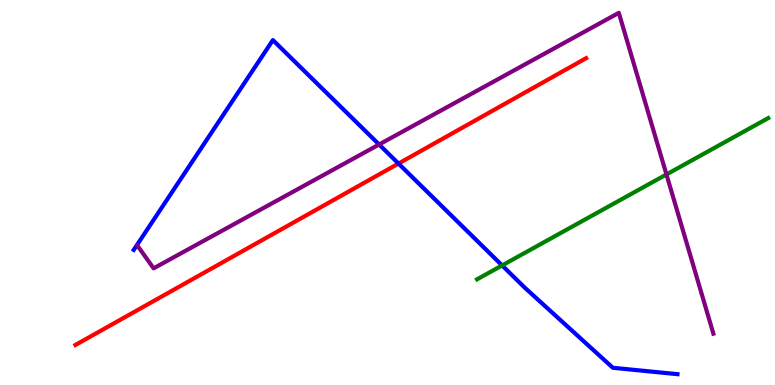[{'lines': ['blue', 'red'], 'intersections': [{'x': 5.14, 'y': 5.75}]}, {'lines': ['green', 'red'], 'intersections': []}, {'lines': ['purple', 'red'], 'intersections': []}, {'lines': ['blue', 'green'], 'intersections': [{'x': 6.48, 'y': 3.11}]}, {'lines': ['blue', 'purple'], 'intersections': [{'x': 4.89, 'y': 6.25}]}, {'lines': ['green', 'purple'], 'intersections': [{'x': 8.6, 'y': 5.47}]}]